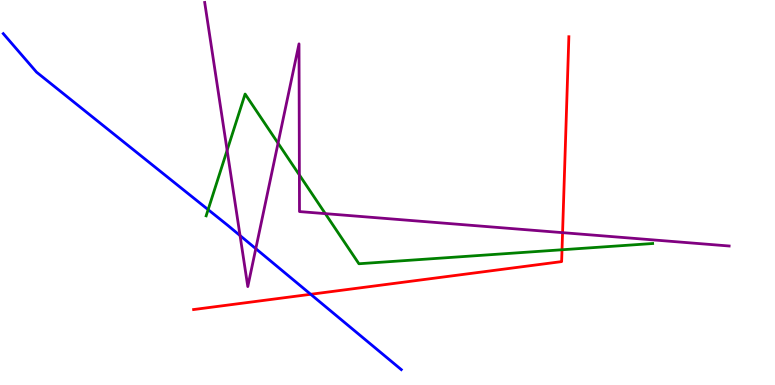[{'lines': ['blue', 'red'], 'intersections': [{'x': 4.01, 'y': 2.36}]}, {'lines': ['green', 'red'], 'intersections': [{'x': 7.25, 'y': 3.51}]}, {'lines': ['purple', 'red'], 'intersections': [{'x': 7.26, 'y': 3.96}]}, {'lines': ['blue', 'green'], 'intersections': [{'x': 2.69, 'y': 4.55}]}, {'lines': ['blue', 'purple'], 'intersections': [{'x': 3.1, 'y': 3.88}, {'x': 3.3, 'y': 3.54}]}, {'lines': ['green', 'purple'], 'intersections': [{'x': 2.93, 'y': 6.1}, {'x': 3.59, 'y': 6.28}, {'x': 3.86, 'y': 5.46}, {'x': 4.2, 'y': 4.45}]}]